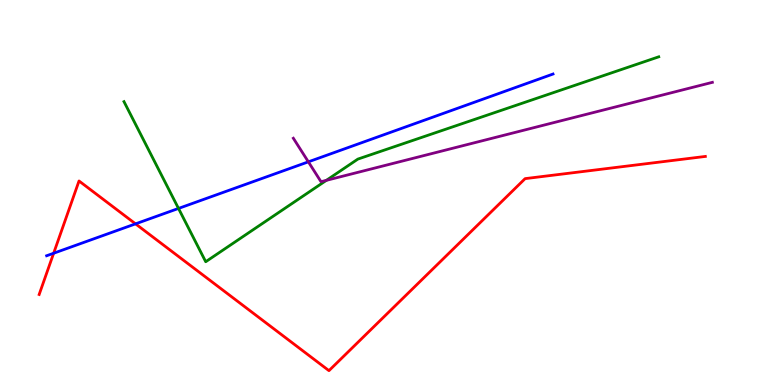[{'lines': ['blue', 'red'], 'intersections': [{'x': 0.692, 'y': 3.42}, {'x': 1.75, 'y': 4.19}]}, {'lines': ['green', 'red'], 'intersections': []}, {'lines': ['purple', 'red'], 'intersections': []}, {'lines': ['blue', 'green'], 'intersections': [{'x': 2.3, 'y': 4.59}]}, {'lines': ['blue', 'purple'], 'intersections': [{'x': 3.98, 'y': 5.8}]}, {'lines': ['green', 'purple'], 'intersections': [{'x': 4.21, 'y': 5.32}]}]